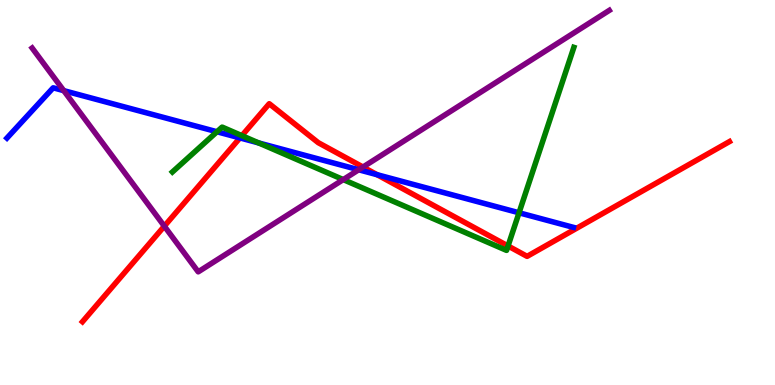[{'lines': ['blue', 'red'], 'intersections': [{'x': 3.1, 'y': 6.42}, {'x': 4.87, 'y': 5.46}]}, {'lines': ['green', 'red'], 'intersections': [{'x': 3.12, 'y': 6.48}, {'x': 6.56, 'y': 3.61}]}, {'lines': ['purple', 'red'], 'intersections': [{'x': 2.12, 'y': 4.13}, {'x': 4.68, 'y': 5.66}]}, {'lines': ['blue', 'green'], 'intersections': [{'x': 2.8, 'y': 6.58}, {'x': 3.34, 'y': 6.29}, {'x': 6.7, 'y': 4.47}]}, {'lines': ['blue', 'purple'], 'intersections': [{'x': 0.823, 'y': 7.65}, {'x': 4.63, 'y': 5.59}]}, {'lines': ['green', 'purple'], 'intersections': [{'x': 4.43, 'y': 5.34}]}]